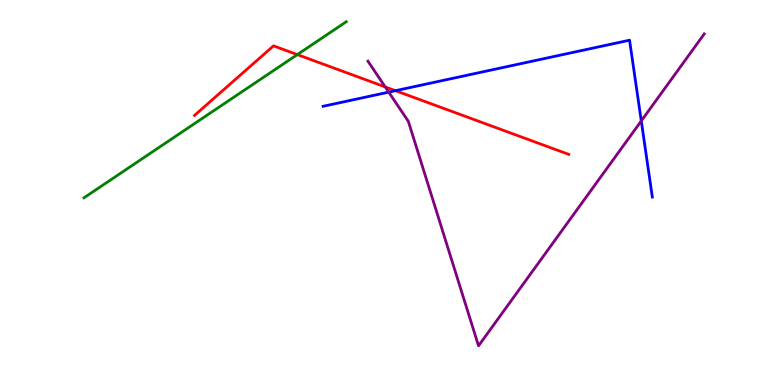[{'lines': ['blue', 'red'], 'intersections': [{'x': 5.1, 'y': 7.64}]}, {'lines': ['green', 'red'], 'intersections': [{'x': 3.84, 'y': 8.58}]}, {'lines': ['purple', 'red'], 'intersections': [{'x': 4.97, 'y': 7.74}]}, {'lines': ['blue', 'green'], 'intersections': []}, {'lines': ['blue', 'purple'], 'intersections': [{'x': 5.02, 'y': 7.61}, {'x': 8.27, 'y': 6.86}]}, {'lines': ['green', 'purple'], 'intersections': []}]